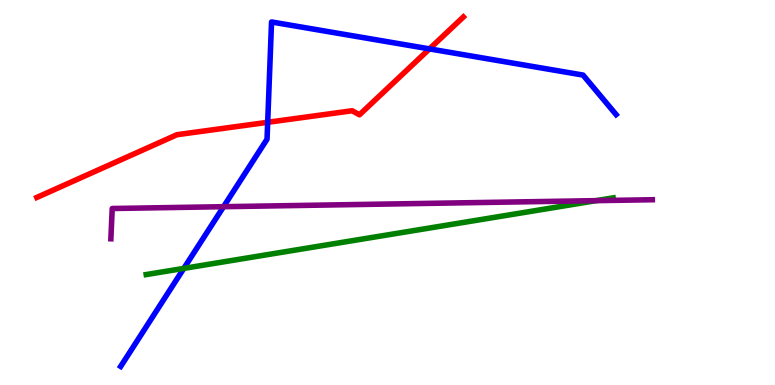[{'lines': ['blue', 'red'], 'intersections': [{'x': 3.45, 'y': 6.82}, {'x': 5.54, 'y': 8.73}]}, {'lines': ['green', 'red'], 'intersections': []}, {'lines': ['purple', 'red'], 'intersections': []}, {'lines': ['blue', 'green'], 'intersections': [{'x': 2.37, 'y': 3.03}]}, {'lines': ['blue', 'purple'], 'intersections': [{'x': 2.88, 'y': 4.63}]}, {'lines': ['green', 'purple'], 'intersections': [{'x': 7.69, 'y': 4.79}]}]